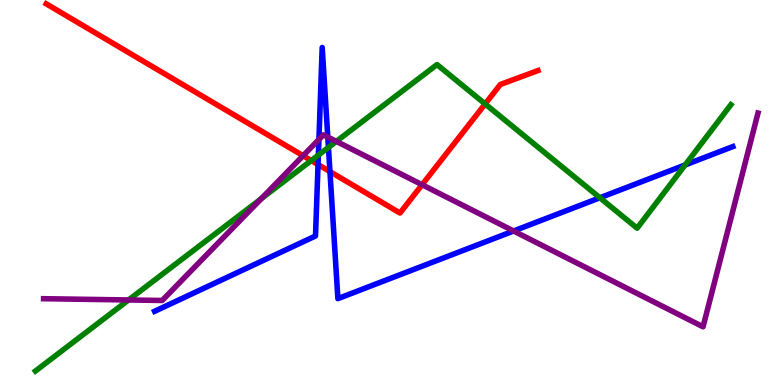[{'lines': ['blue', 'red'], 'intersections': [{'x': 4.1, 'y': 5.73}, {'x': 4.26, 'y': 5.54}]}, {'lines': ['green', 'red'], 'intersections': [{'x': 4.02, 'y': 5.83}, {'x': 6.26, 'y': 7.3}]}, {'lines': ['purple', 'red'], 'intersections': [{'x': 3.91, 'y': 5.96}, {'x': 5.45, 'y': 5.2}]}, {'lines': ['blue', 'green'], 'intersections': [{'x': 4.11, 'y': 5.97}, {'x': 4.24, 'y': 6.17}, {'x': 7.74, 'y': 4.86}, {'x': 8.84, 'y': 5.72}]}, {'lines': ['blue', 'purple'], 'intersections': [{'x': 4.12, 'y': 6.38}, {'x': 4.23, 'y': 6.44}, {'x': 6.63, 'y': 4.0}]}, {'lines': ['green', 'purple'], 'intersections': [{'x': 1.66, 'y': 2.21}, {'x': 3.37, 'y': 4.84}, {'x': 4.34, 'y': 6.33}]}]